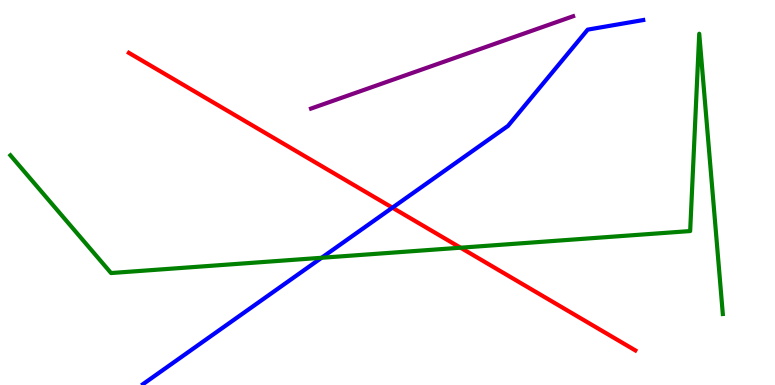[{'lines': ['blue', 'red'], 'intersections': [{'x': 5.06, 'y': 4.61}]}, {'lines': ['green', 'red'], 'intersections': [{'x': 5.94, 'y': 3.57}]}, {'lines': ['purple', 'red'], 'intersections': []}, {'lines': ['blue', 'green'], 'intersections': [{'x': 4.15, 'y': 3.3}]}, {'lines': ['blue', 'purple'], 'intersections': []}, {'lines': ['green', 'purple'], 'intersections': []}]